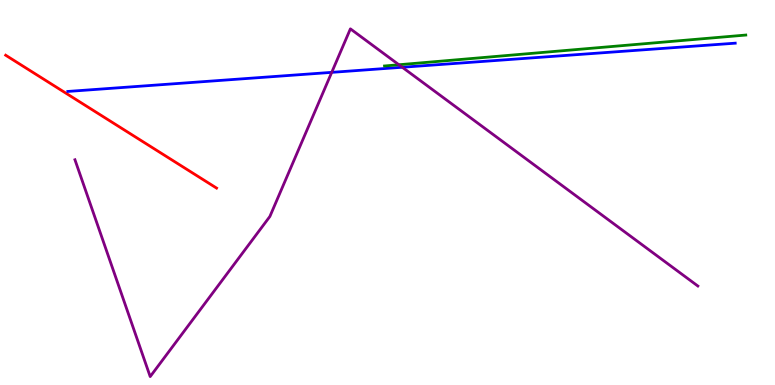[{'lines': ['blue', 'red'], 'intersections': []}, {'lines': ['green', 'red'], 'intersections': []}, {'lines': ['purple', 'red'], 'intersections': []}, {'lines': ['blue', 'green'], 'intersections': []}, {'lines': ['blue', 'purple'], 'intersections': [{'x': 4.28, 'y': 8.12}, {'x': 5.19, 'y': 8.25}]}, {'lines': ['green', 'purple'], 'intersections': [{'x': 5.15, 'y': 8.32}]}]